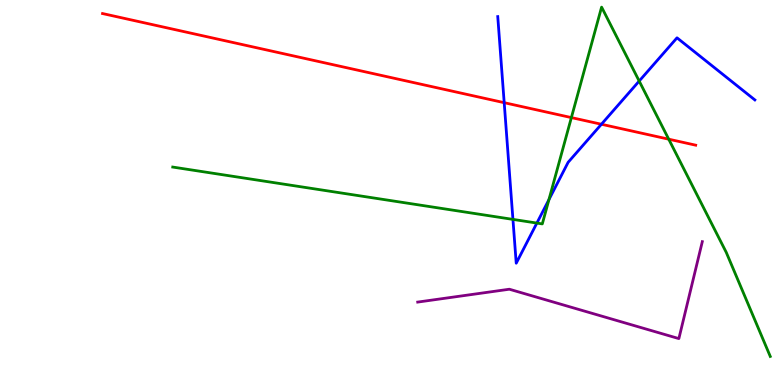[{'lines': ['blue', 'red'], 'intersections': [{'x': 6.51, 'y': 7.33}, {'x': 7.76, 'y': 6.77}]}, {'lines': ['green', 'red'], 'intersections': [{'x': 7.37, 'y': 6.95}, {'x': 8.63, 'y': 6.38}]}, {'lines': ['purple', 'red'], 'intersections': []}, {'lines': ['blue', 'green'], 'intersections': [{'x': 6.62, 'y': 4.3}, {'x': 6.93, 'y': 4.21}, {'x': 7.08, 'y': 4.82}, {'x': 8.25, 'y': 7.89}]}, {'lines': ['blue', 'purple'], 'intersections': []}, {'lines': ['green', 'purple'], 'intersections': []}]